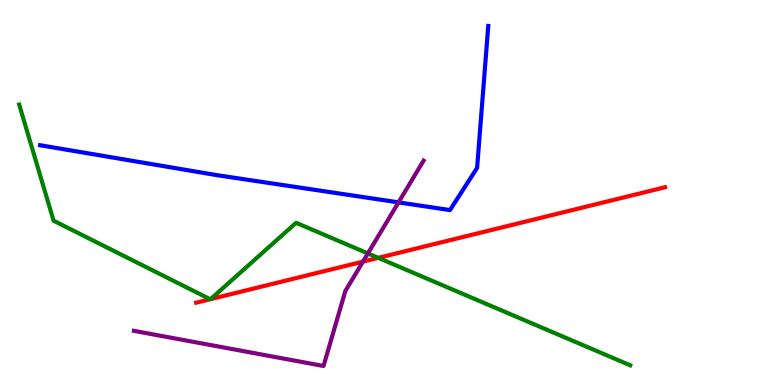[{'lines': ['blue', 'red'], 'intersections': []}, {'lines': ['green', 'red'], 'intersections': [{'x': 2.71, 'y': 2.23}, {'x': 2.72, 'y': 2.23}, {'x': 4.88, 'y': 3.3}]}, {'lines': ['purple', 'red'], 'intersections': [{'x': 4.68, 'y': 3.2}]}, {'lines': ['blue', 'green'], 'intersections': []}, {'lines': ['blue', 'purple'], 'intersections': [{'x': 5.14, 'y': 4.74}]}, {'lines': ['green', 'purple'], 'intersections': [{'x': 4.75, 'y': 3.42}]}]